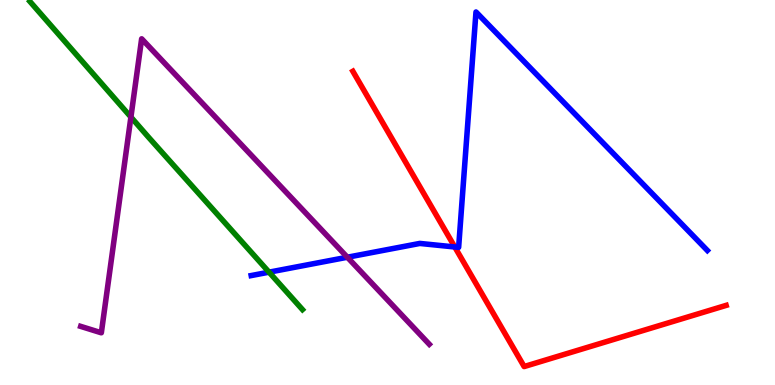[{'lines': ['blue', 'red'], 'intersections': [{'x': 5.87, 'y': 3.59}]}, {'lines': ['green', 'red'], 'intersections': []}, {'lines': ['purple', 'red'], 'intersections': []}, {'lines': ['blue', 'green'], 'intersections': [{'x': 3.47, 'y': 2.93}]}, {'lines': ['blue', 'purple'], 'intersections': [{'x': 4.48, 'y': 3.32}]}, {'lines': ['green', 'purple'], 'intersections': [{'x': 1.69, 'y': 6.96}]}]